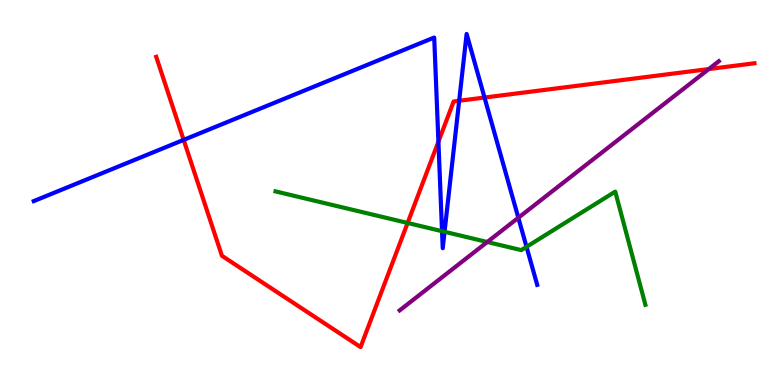[{'lines': ['blue', 'red'], 'intersections': [{'x': 2.37, 'y': 6.37}, {'x': 5.66, 'y': 6.32}, {'x': 5.92, 'y': 7.38}, {'x': 6.25, 'y': 7.47}]}, {'lines': ['green', 'red'], 'intersections': [{'x': 5.26, 'y': 4.21}]}, {'lines': ['purple', 'red'], 'intersections': [{'x': 9.15, 'y': 8.21}]}, {'lines': ['blue', 'green'], 'intersections': [{'x': 5.7, 'y': 4.0}, {'x': 5.74, 'y': 3.98}, {'x': 6.79, 'y': 3.59}]}, {'lines': ['blue', 'purple'], 'intersections': [{'x': 6.69, 'y': 4.34}]}, {'lines': ['green', 'purple'], 'intersections': [{'x': 6.29, 'y': 3.71}]}]